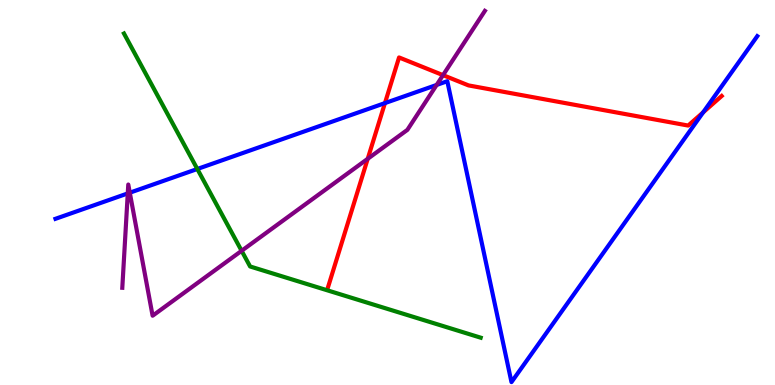[{'lines': ['blue', 'red'], 'intersections': [{'x': 4.97, 'y': 7.32}, {'x': 9.07, 'y': 7.08}]}, {'lines': ['green', 'red'], 'intersections': []}, {'lines': ['purple', 'red'], 'intersections': [{'x': 4.74, 'y': 5.88}, {'x': 5.72, 'y': 8.05}]}, {'lines': ['blue', 'green'], 'intersections': [{'x': 2.55, 'y': 5.61}]}, {'lines': ['blue', 'purple'], 'intersections': [{'x': 1.65, 'y': 4.98}, {'x': 1.67, 'y': 4.99}, {'x': 5.63, 'y': 7.79}]}, {'lines': ['green', 'purple'], 'intersections': [{'x': 3.12, 'y': 3.49}]}]